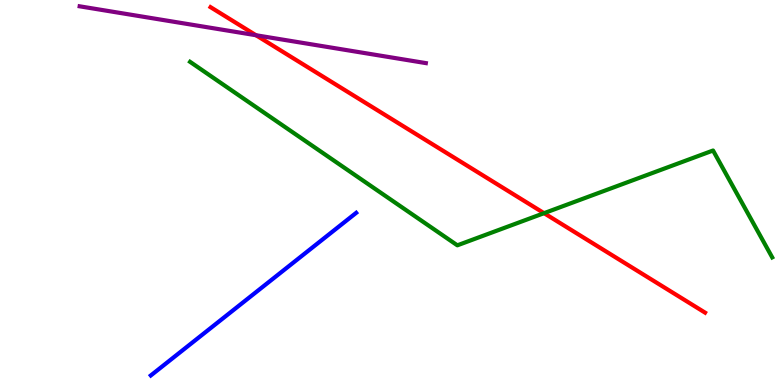[{'lines': ['blue', 'red'], 'intersections': []}, {'lines': ['green', 'red'], 'intersections': [{'x': 7.02, 'y': 4.46}]}, {'lines': ['purple', 'red'], 'intersections': [{'x': 3.3, 'y': 9.08}]}, {'lines': ['blue', 'green'], 'intersections': []}, {'lines': ['blue', 'purple'], 'intersections': []}, {'lines': ['green', 'purple'], 'intersections': []}]